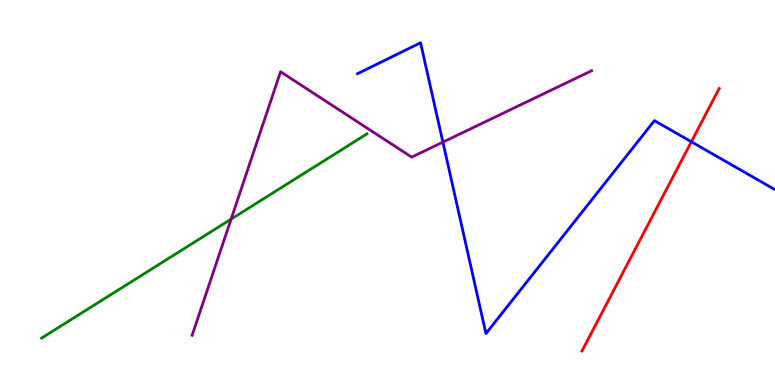[{'lines': ['blue', 'red'], 'intersections': [{'x': 8.92, 'y': 6.32}]}, {'lines': ['green', 'red'], 'intersections': []}, {'lines': ['purple', 'red'], 'intersections': []}, {'lines': ['blue', 'green'], 'intersections': []}, {'lines': ['blue', 'purple'], 'intersections': [{'x': 5.71, 'y': 6.31}]}, {'lines': ['green', 'purple'], 'intersections': [{'x': 2.98, 'y': 4.31}]}]